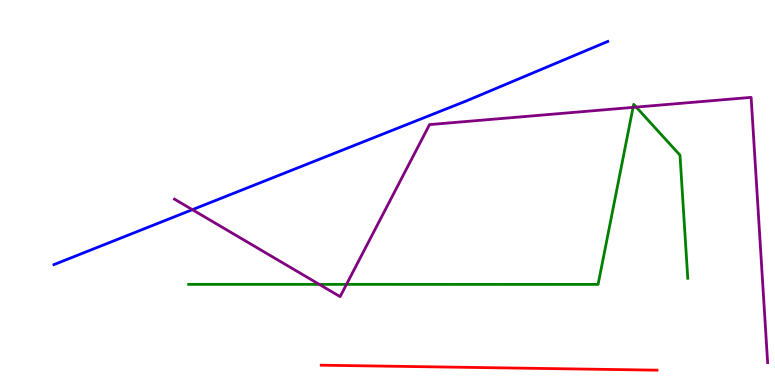[{'lines': ['blue', 'red'], 'intersections': []}, {'lines': ['green', 'red'], 'intersections': []}, {'lines': ['purple', 'red'], 'intersections': []}, {'lines': ['blue', 'green'], 'intersections': []}, {'lines': ['blue', 'purple'], 'intersections': [{'x': 2.48, 'y': 4.55}]}, {'lines': ['green', 'purple'], 'intersections': [{'x': 4.12, 'y': 2.61}, {'x': 4.47, 'y': 2.61}, {'x': 8.17, 'y': 7.21}, {'x': 8.21, 'y': 7.22}]}]